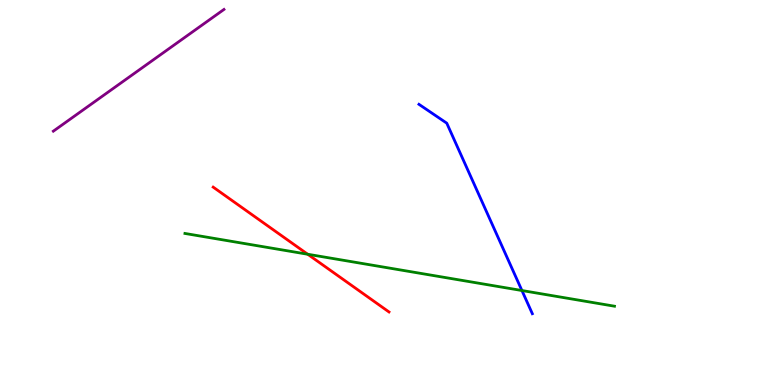[{'lines': ['blue', 'red'], 'intersections': []}, {'lines': ['green', 'red'], 'intersections': [{'x': 3.97, 'y': 3.4}]}, {'lines': ['purple', 'red'], 'intersections': []}, {'lines': ['blue', 'green'], 'intersections': [{'x': 6.73, 'y': 2.45}]}, {'lines': ['blue', 'purple'], 'intersections': []}, {'lines': ['green', 'purple'], 'intersections': []}]